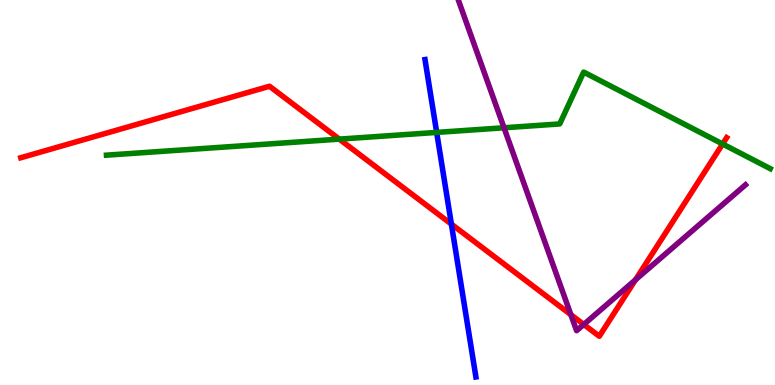[{'lines': ['blue', 'red'], 'intersections': [{'x': 5.82, 'y': 4.18}]}, {'lines': ['green', 'red'], 'intersections': [{'x': 4.38, 'y': 6.39}, {'x': 9.32, 'y': 6.26}]}, {'lines': ['purple', 'red'], 'intersections': [{'x': 7.37, 'y': 1.83}, {'x': 7.53, 'y': 1.57}, {'x': 8.2, 'y': 2.73}]}, {'lines': ['blue', 'green'], 'intersections': [{'x': 5.63, 'y': 6.56}]}, {'lines': ['blue', 'purple'], 'intersections': []}, {'lines': ['green', 'purple'], 'intersections': [{'x': 6.5, 'y': 6.68}]}]